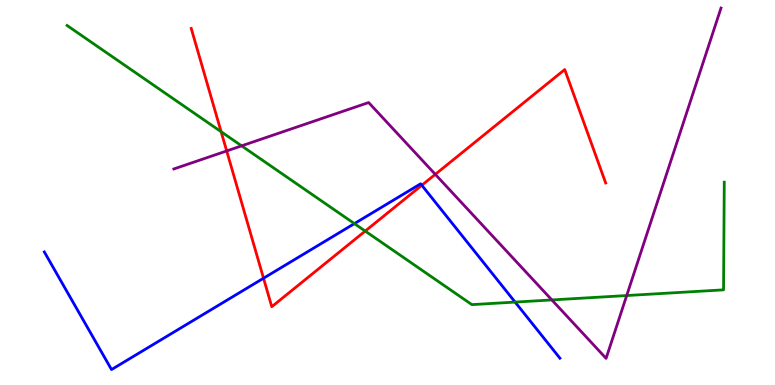[{'lines': ['blue', 'red'], 'intersections': [{'x': 3.4, 'y': 2.77}, {'x': 5.44, 'y': 5.19}]}, {'lines': ['green', 'red'], 'intersections': [{'x': 2.85, 'y': 6.58}, {'x': 4.71, 'y': 4.0}]}, {'lines': ['purple', 'red'], 'intersections': [{'x': 2.93, 'y': 6.08}, {'x': 5.62, 'y': 5.47}]}, {'lines': ['blue', 'green'], 'intersections': [{'x': 4.57, 'y': 4.19}, {'x': 6.65, 'y': 2.15}]}, {'lines': ['blue', 'purple'], 'intersections': []}, {'lines': ['green', 'purple'], 'intersections': [{'x': 3.12, 'y': 6.21}, {'x': 7.12, 'y': 2.21}, {'x': 8.09, 'y': 2.32}]}]